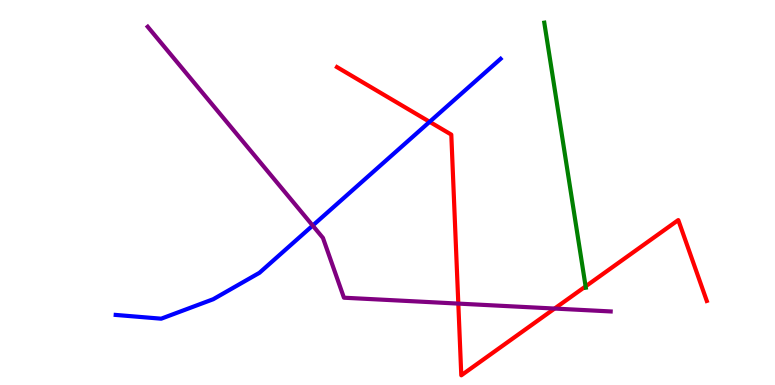[{'lines': ['blue', 'red'], 'intersections': [{'x': 5.54, 'y': 6.84}]}, {'lines': ['green', 'red'], 'intersections': [{'x': 7.56, 'y': 2.56}]}, {'lines': ['purple', 'red'], 'intersections': [{'x': 5.91, 'y': 2.11}, {'x': 7.16, 'y': 1.99}]}, {'lines': ['blue', 'green'], 'intersections': []}, {'lines': ['blue', 'purple'], 'intersections': [{'x': 4.03, 'y': 4.14}]}, {'lines': ['green', 'purple'], 'intersections': []}]